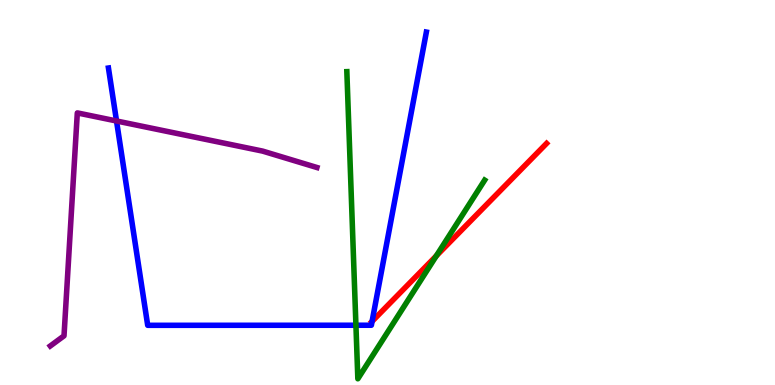[{'lines': ['blue', 'red'], 'intersections': [{'x': 4.8, 'y': 1.65}]}, {'lines': ['green', 'red'], 'intersections': [{'x': 5.63, 'y': 3.35}]}, {'lines': ['purple', 'red'], 'intersections': []}, {'lines': ['blue', 'green'], 'intersections': [{'x': 4.59, 'y': 1.55}]}, {'lines': ['blue', 'purple'], 'intersections': [{'x': 1.5, 'y': 6.86}]}, {'lines': ['green', 'purple'], 'intersections': []}]